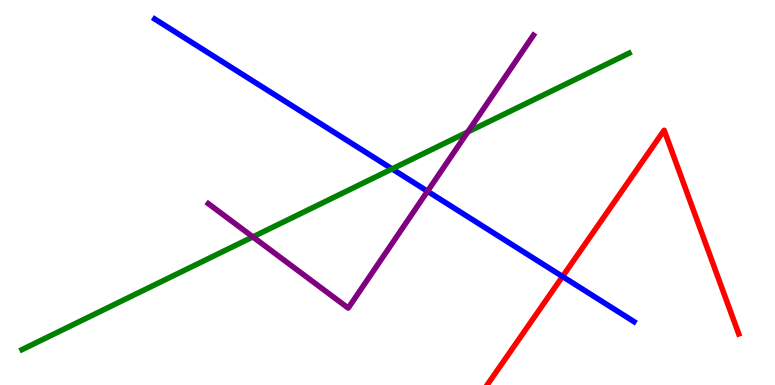[{'lines': ['blue', 'red'], 'intersections': [{'x': 7.26, 'y': 2.82}]}, {'lines': ['green', 'red'], 'intersections': []}, {'lines': ['purple', 'red'], 'intersections': []}, {'lines': ['blue', 'green'], 'intersections': [{'x': 5.06, 'y': 5.61}]}, {'lines': ['blue', 'purple'], 'intersections': [{'x': 5.52, 'y': 5.03}]}, {'lines': ['green', 'purple'], 'intersections': [{'x': 3.26, 'y': 3.85}, {'x': 6.04, 'y': 6.57}]}]